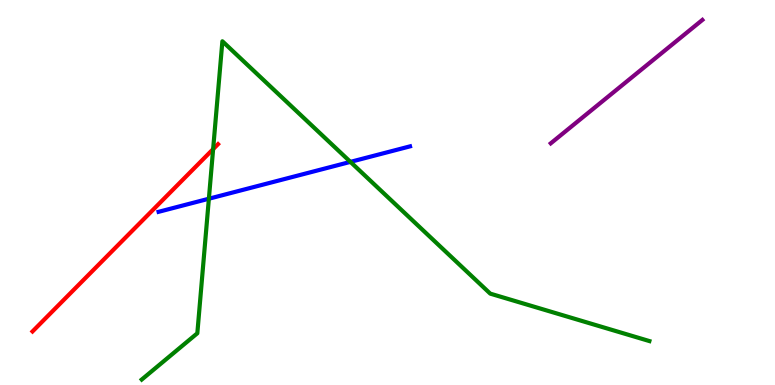[{'lines': ['blue', 'red'], 'intersections': []}, {'lines': ['green', 'red'], 'intersections': [{'x': 2.75, 'y': 6.13}]}, {'lines': ['purple', 'red'], 'intersections': []}, {'lines': ['blue', 'green'], 'intersections': [{'x': 2.7, 'y': 4.84}, {'x': 4.52, 'y': 5.8}]}, {'lines': ['blue', 'purple'], 'intersections': []}, {'lines': ['green', 'purple'], 'intersections': []}]